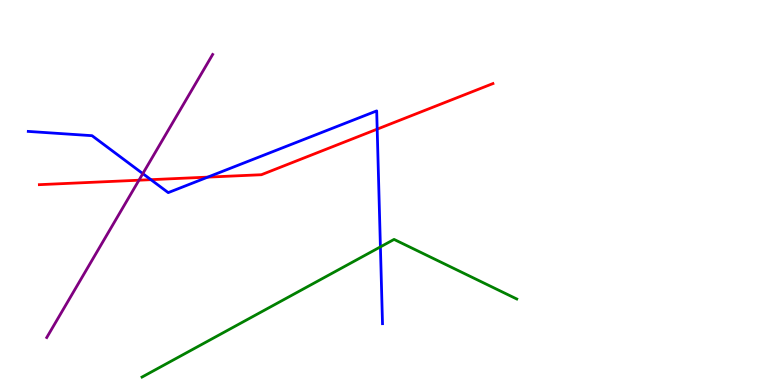[{'lines': ['blue', 'red'], 'intersections': [{'x': 1.95, 'y': 5.33}, {'x': 2.68, 'y': 5.4}, {'x': 4.87, 'y': 6.65}]}, {'lines': ['green', 'red'], 'intersections': []}, {'lines': ['purple', 'red'], 'intersections': [{'x': 1.79, 'y': 5.32}]}, {'lines': ['blue', 'green'], 'intersections': [{'x': 4.91, 'y': 3.59}]}, {'lines': ['blue', 'purple'], 'intersections': [{'x': 1.84, 'y': 5.49}]}, {'lines': ['green', 'purple'], 'intersections': []}]